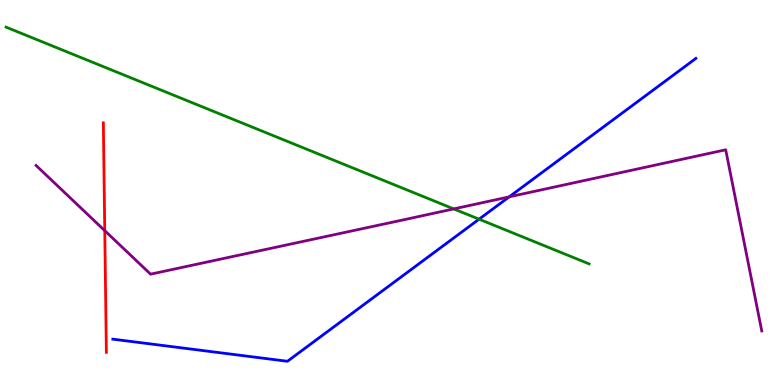[{'lines': ['blue', 'red'], 'intersections': []}, {'lines': ['green', 'red'], 'intersections': []}, {'lines': ['purple', 'red'], 'intersections': [{'x': 1.35, 'y': 4.01}]}, {'lines': ['blue', 'green'], 'intersections': [{'x': 6.18, 'y': 4.31}]}, {'lines': ['blue', 'purple'], 'intersections': [{'x': 6.57, 'y': 4.89}]}, {'lines': ['green', 'purple'], 'intersections': [{'x': 5.85, 'y': 4.57}]}]